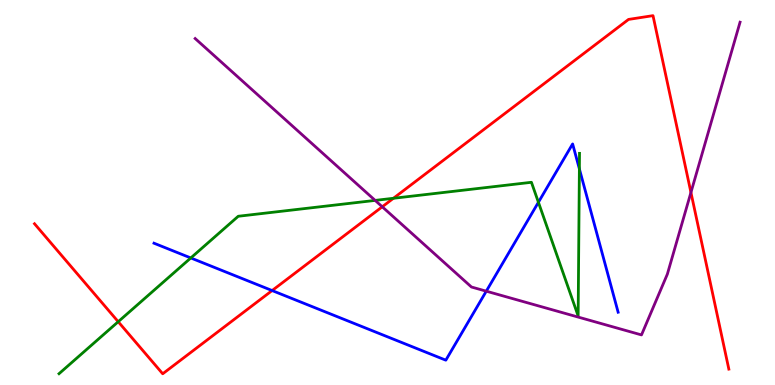[{'lines': ['blue', 'red'], 'intersections': [{'x': 3.51, 'y': 2.45}]}, {'lines': ['green', 'red'], 'intersections': [{'x': 1.53, 'y': 1.64}, {'x': 5.08, 'y': 4.85}]}, {'lines': ['purple', 'red'], 'intersections': [{'x': 4.93, 'y': 4.63}, {'x': 8.92, 'y': 5.0}]}, {'lines': ['blue', 'green'], 'intersections': [{'x': 2.46, 'y': 3.3}, {'x': 6.95, 'y': 4.75}, {'x': 7.48, 'y': 5.61}]}, {'lines': ['blue', 'purple'], 'intersections': [{'x': 6.27, 'y': 2.44}]}, {'lines': ['green', 'purple'], 'intersections': [{'x': 4.84, 'y': 4.79}]}]